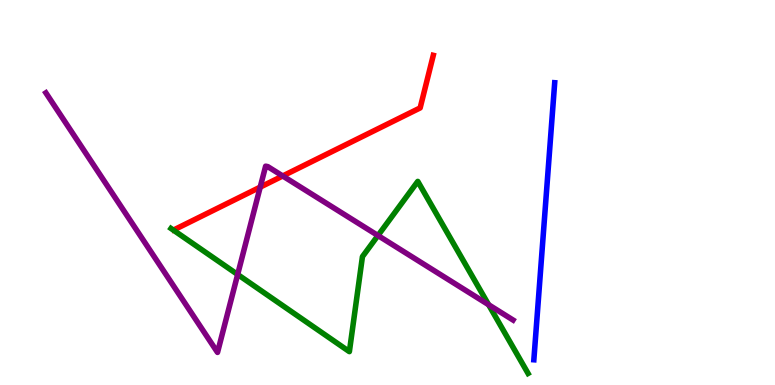[{'lines': ['blue', 'red'], 'intersections': []}, {'lines': ['green', 'red'], 'intersections': []}, {'lines': ['purple', 'red'], 'intersections': [{'x': 3.36, 'y': 5.14}, {'x': 3.65, 'y': 5.43}]}, {'lines': ['blue', 'green'], 'intersections': []}, {'lines': ['blue', 'purple'], 'intersections': []}, {'lines': ['green', 'purple'], 'intersections': [{'x': 3.07, 'y': 2.87}, {'x': 4.88, 'y': 3.88}, {'x': 6.3, 'y': 2.08}]}]